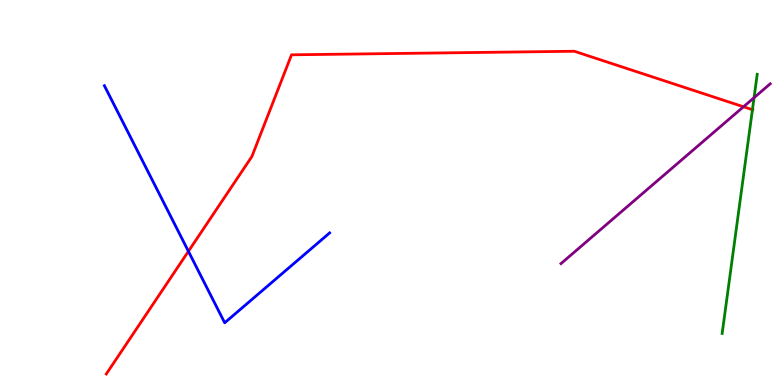[{'lines': ['blue', 'red'], 'intersections': [{'x': 2.43, 'y': 3.47}]}, {'lines': ['green', 'red'], 'intersections': [{'x': 9.71, 'y': 7.15}]}, {'lines': ['purple', 'red'], 'intersections': [{'x': 9.59, 'y': 7.23}]}, {'lines': ['blue', 'green'], 'intersections': []}, {'lines': ['blue', 'purple'], 'intersections': []}, {'lines': ['green', 'purple'], 'intersections': [{'x': 9.73, 'y': 7.46}]}]